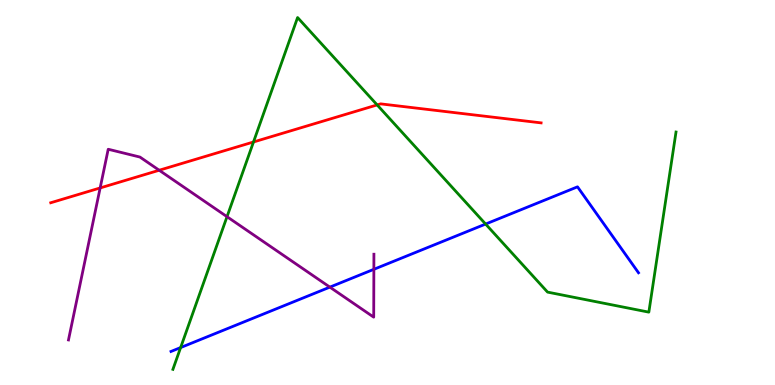[{'lines': ['blue', 'red'], 'intersections': []}, {'lines': ['green', 'red'], 'intersections': [{'x': 3.27, 'y': 6.31}, {'x': 4.87, 'y': 7.27}]}, {'lines': ['purple', 'red'], 'intersections': [{'x': 1.29, 'y': 5.12}, {'x': 2.05, 'y': 5.58}]}, {'lines': ['blue', 'green'], 'intersections': [{'x': 2.33, 'y': 0.972}, {'x': 6.27, 'y': 4.18}]}, {'lines': ['blue', 'purple'], 'intersections': [{'x': 4.26, 'y': 2.54}, {'x': 4.82, 'y': 3.0}]}, {'lines': ['green', 'purple'], 'intersections': [{'x': 2.93, 'y': 4.37}]}]